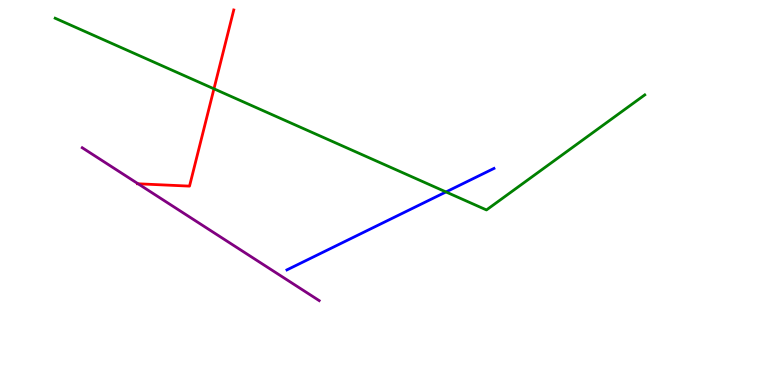[{'lines': ['blue', 'red'], 'intersections': []}, {'lines': ['green', 'red'], 'intersections': [{'x': 2.76, 'y': 7.69}]}, {'lines': ['purple', 'red'], 'intersections': [{'x': 1.78, 'y': 5.23}]}, {'lines': ['blue', 'green'], 'intersections': [{'x': 5.75, 'y': 5.01}]}, {'lines': ['blue', 'purple'], 'intersections': []}, {'lines': ['green', 'purple'], 'intersections': []}]